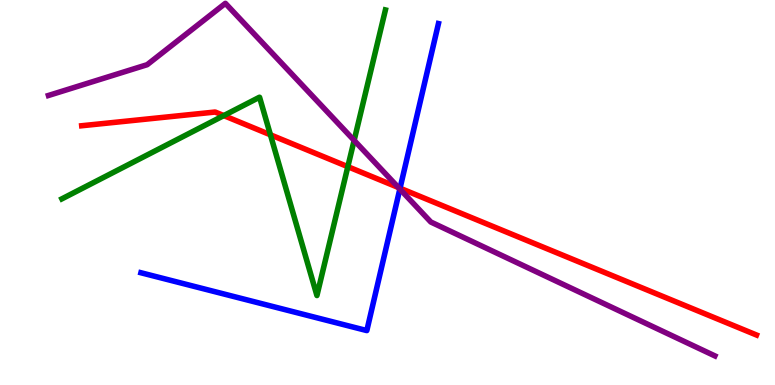[{'lines': ['blue', 'red'], 'intersections': [{'x': 5.16, 'y': 5.11}]}, {'lines': ['green', 'red'], 'intersections': [{'x': 2.89, 'y': 7.0}, {'x': 3.49, 'y': 6.5}, {'x': 4.49, 'y': 5.67}]}, {'lines': ['purple', 'red'], 'intersections': [{'x': 5.14, 'y': 5.13}]}, {'lines': ['blue', 'green'], 'intersections': []}, {'lines': ['blue', 'purple'], 'intersections': [{'x': 5.16, 'y': 5.09}]}, {'lines': ['green', 'purple'], 'intersections': [{'x': 4.57, 'y': 6.35}]}]